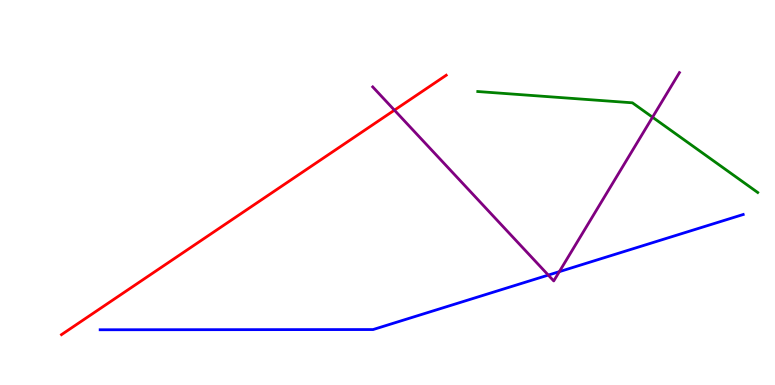[{'lines': ['blue', 'red'], 'intersections': []}, {'lines': ['green', 'red'], 'intersections': []}, {'lines': ['purple', 'red'], 'intersections': [{'x': 5.09, 'y': 7.14}]}, {'lines': ['blue', 'green'], 'intersections': []}, {'lines': ['blue', 'purple'], 'intersections': [{'x': 7.07, 'y': 2.85}, {'x': 7.22, 'y': 2.94}]}, {'lines': ['green', 'purple'], 'intersections': [{'x': 8.42, 'y': 6.96}]}]